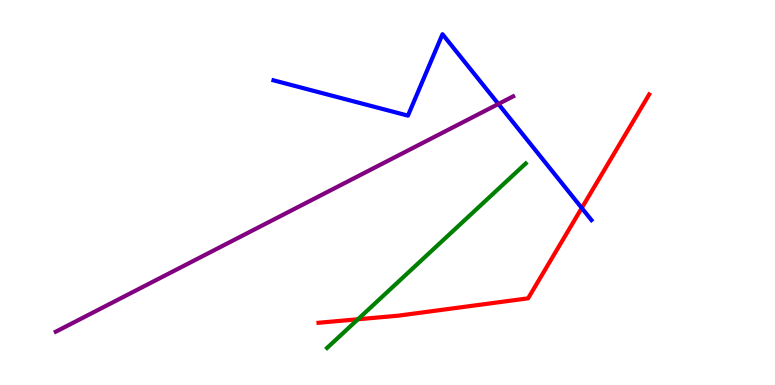[{'lines': ['blue', 'red'], 'intersections': [{'x': 7.51, 'y': 4.6}]}, {'lines': ['green', 'red'], 'intersections': [{'x': 4.62, 'y': 1.71}]}, {'lines': ['purple', 'red'], 'intersections': []}, {'lines': ['blue', 'green'], 'intersections': []}, {'lines': ['blue', 'purple'], 'intersections': [{'x': 6.43, 'y': 7.3}]}, {'lines': ['green', 'purple'], 'intersections': []}]